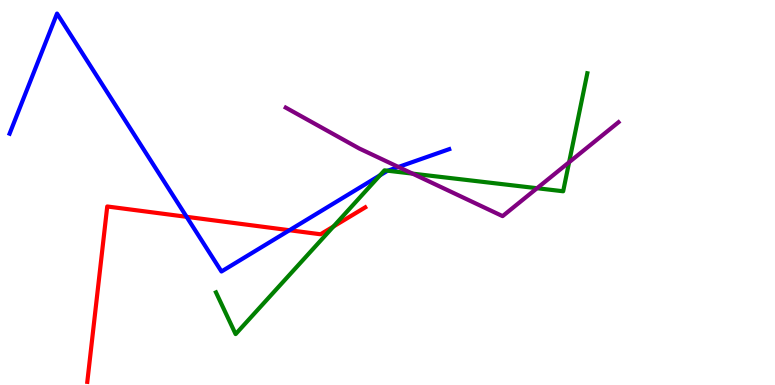[{'lines': ['blue', 'red'], 'intersections': [{'x': 2.41, 'y': 4.37}, {'x': 3.74, 'y': 4.02}]}, {'lines': ['green', 'red'], 'intersections': [{'x': 4.3, 'y': 4.12}]}, {'lines': ['purple', 'red'], 'intersections': []}, {'lines': ['blue', 'green'], 'intersections': [{'x': 4.9, 'y': 5.45}, {'x': 5.0, 'y': 5.57}]}, {'lines': ['blue', 'purple'], 'intersections': [{'x': 5.14, 'y': 5.66}]}, {'lines': ['green', 'purple'], 'intersections': [{'x': 5.32, 'y': 5.49}, {'x': 6.93, 'y': 5.11}, {'x': 7.34, 'y': 5.79}]}]